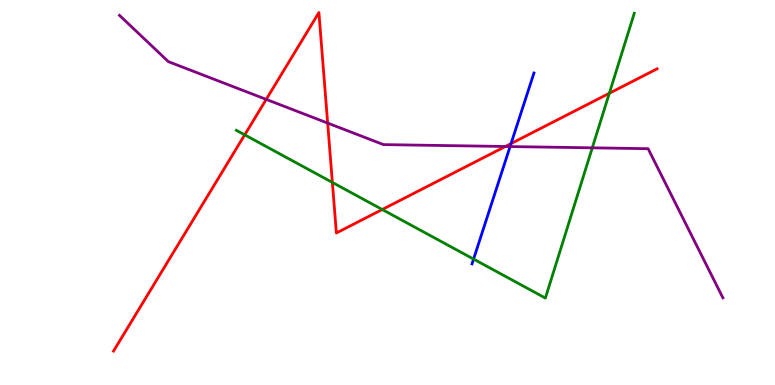[{'lines': ['blue', 'red'], 'intersections': [{'x': 6.59, 'y': 6.27}]}, {'lines': ['green', 'red'], 'intersections': [{'x': 3.16, 'y': 6.5}, {'x': 4.29, 'y': 5.26}, {'x': 4.93, 'y': 4.56}, {'x': 7.86, 'y': 7.58}]}, {'lines': ['purple', 'red'], 'intersections': [{'x': 3.44, 'y': 7.42}, {'x': 4.23, 'y': 6.8}, {'x': 6.52, 'y': 6.2}]}, {'lines': ['blue', 'green'], 'intersections': [{'x': 6.11, 'y': 3.27}]}, {'lines': ['blue', 'purple'], 'intersections': [{'x': 6.58, 'y': 6.19}]}, {'lines': ['green', 'purple'], 'intersections': [{'x': 7.64, 'y': 6.16}]}]